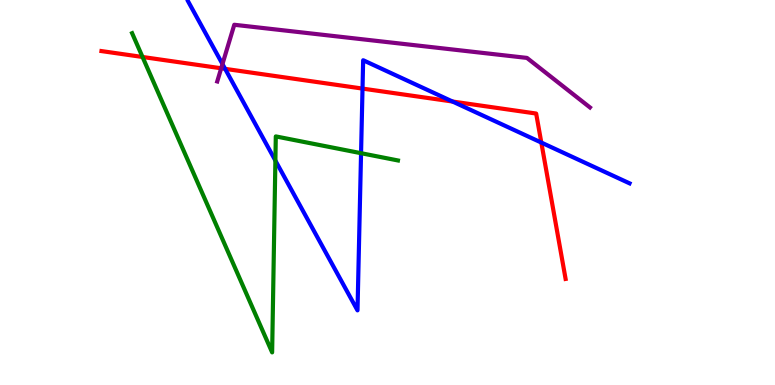[{'lines': ['blue', 'red'], 'intersections': [{'x': 2.9, 'y': 8.21}, {'x': 4.68, 'y': 7.7}, {'x': 5.84, 'y': 7.36}, {'x': 6.98, 'y': 6.3}]}, {'lines': ['green', 'red'], 'intersections': [{'x': 1.84, 'y': 8.52}]}, {'lines': ['purple', 'red'], 'intersections': [{'x': 2.85, 'y': 8.23}]}, {'lines': ['blue', 'green'], 'intersections': [{'x': 3.55, 'y': 5.83}, {'x': 4.66, 'y': 6.02}]}, {'lines': ['blue', 'purple'], 'intersections': [{'x': 2.87, 'y': 8.34}]}, {'lines': ['green', 'purple'], 'intersections': []}]